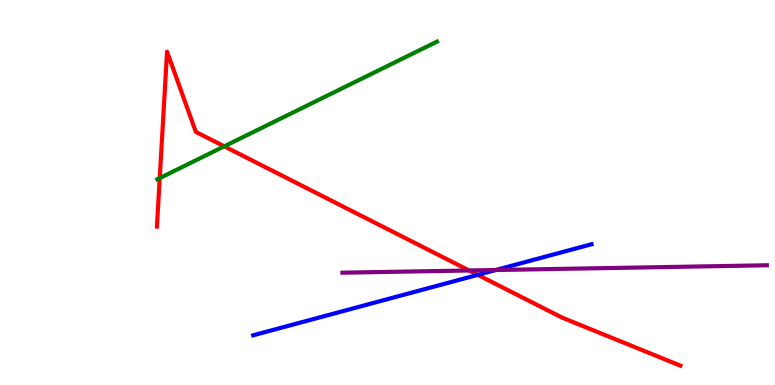[{'lines': ['blue', 'red'], 'intersections': [{'x': 6.16, 'y': 2.86}]}, {'lines': ['green', 'red'], 'intersections': [{'x': 2.06, 'y': 5.37}, {'x': 2.89, 'y': 6.2}]}, {'lines': ['purple', 'red'], 'intersections': [{'x': 6.05, 'y': 2.97}]}, {'lines': ['blue', 'green'], 'intersections': []}, {'lines': ['blue', 'purple'], 'intersections': [{'x': 6.4, 'y': 2.99}]}, {'lines': ['green', 'purple'], 'intersections': []}]